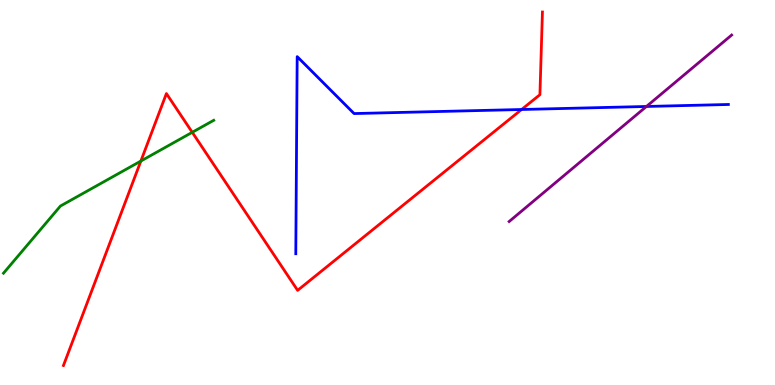[{'lines': ['blue', 'red'], 'intersections': [{'x': 6.73, 'y': 7.16}]}, {'lines': ['green', 'red'], 'intersections': [{'x': 1.82, 'y': 5.82}, {'x': 2.48, 'y': 6.56}]}, {'lines': ['purple', 'red'], 'intersections': []}, {'lines': ['blue', 'green'], 'intersections': []}, {'lines': ['blue', 'purple'], 'intersections': [{'x': 8.34, 'y': 7.23}]}, {'lines': ['green', 'purple'], 'intersections': []}]